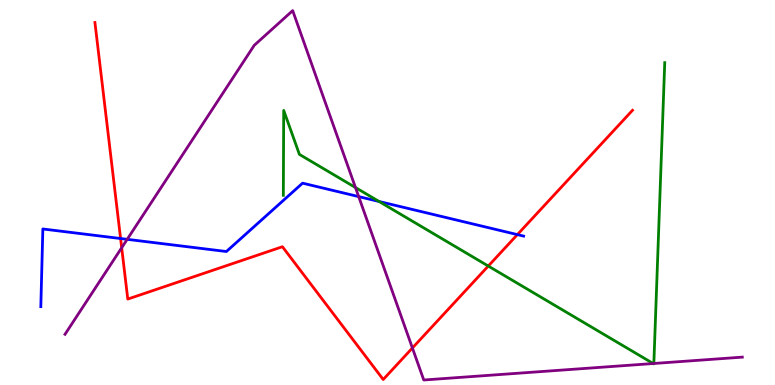[{'lines': ['blue', 'red'], 'intersections': [{'x': 1.56, 'y': 3.8}, {'x': 6.68, 'y': 3.91}]}, {'lines': ['green', 'red'], 'intersections': [{'x': 6.3, 'y': 3.09}]}, {'lines': ['purple', 'red'], 'intersections': [{'x': 1.57, 'y': 3.57}, {'x': 5.32, 'y': 0.961}]}, {'lines': ['blue', 'green'], 'intersections': [{'x': 4.89, 'y': 4.77}]}, {'lines': ['blue', 'purple'], 'intersections': [{'x': 1.64, 'y': 3.78}, {'x': 4.63, 'y': 4.89}]}, {'lines': ['green', 'purple'], 'intersections': [{'x': 4.59, 'y': 5.13}, {'x': 8.43, 'y': 0.558}, {'x': 8.44, 'y': 0.559}]}]